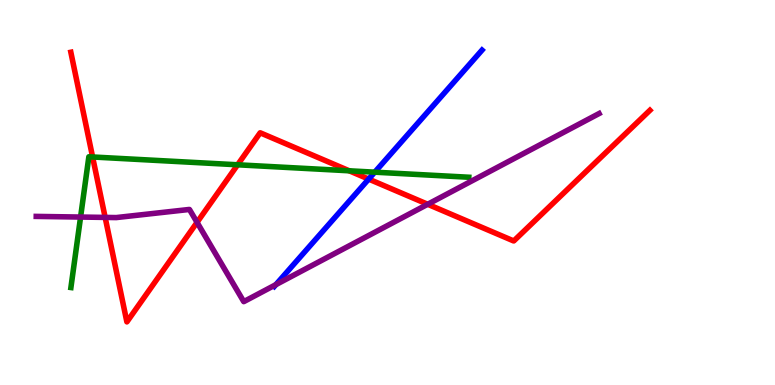[{'lines': ['blue', 'red'], 'intersections': [{'x': 4.76, 'y': 5.35}]}, {'lines': ['green', 'red'], 'intersections': [{'x': 1.19, 'y': 5.92}, {'x': 3.07, 'y': 5.72}, {'x': 4.51, 'y': 5.56}]}, {'lines': ['purple', 'red'], 'intersections': [{'x': 1.36, 'y': 4.35}, {'x': 2.54, 'y': 4.22}, {'x': 5.52, 'y': 4.69}]}, {'lines': ['blue', 'green'], 'intersections': [{'x': 4.84, 'y': 5.53}]}, {'lines': ['blue', 'purple'], 'intersections': [{'x': 3.56, 'y': 2.61}]}, {'lines': ['green', 'purple'], 'intersections': [{'x': 1.04, 'y': 4.36}]}]